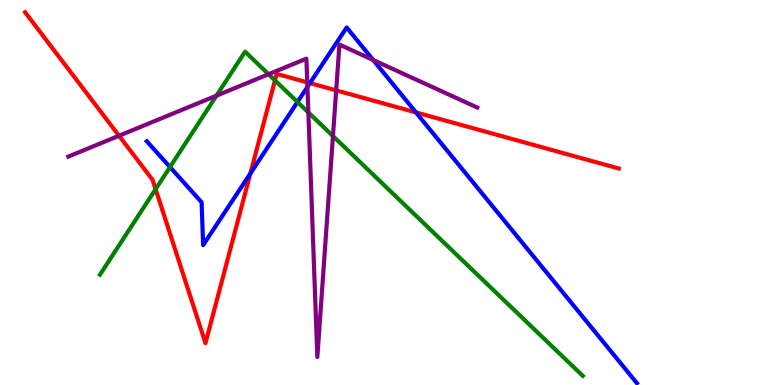[{'lines': ['blue', 'red'], 'intersections': [{'x': 3.23, 'y': 5.49}, {'x': 4.0, 'y': 7.84}, {'x': 5.37, 'y': 7.08}]}, {'lines': ['green', 'red'], 'intersections': [{'x': 2.01, 'y': 5.09}, {'x': 3.55, 'y': 7.91}]}, {'lines': ['purple', 'red'], 'intersections': [{'x': 1.54, 'y': 6.47}, {'x': 3.96, 'y': 7.86}, {'x': 4.34, 'y': 7.65}]}, {'lines': ['blue', 'green'], 'intersections': [{'x': 2.19, 'y': 5.66}, {'x': 3.84, 'y': 7.35}]}, {'lines': ['blue', 'purple'], 'intersections': [{'x': 3.97, 'y': 7.74}, {'x': 4.82, 'y': 8.44}]}, {'lines': ['green', 'purple'], 'intersections': [{'x': 2.79, 'y': 7.52}, {'x': 3.47, 'y': 8.07}, {'x': 3.98, 'y': 7.08}, {'x': 4.3, 'y': 6.47}]}]